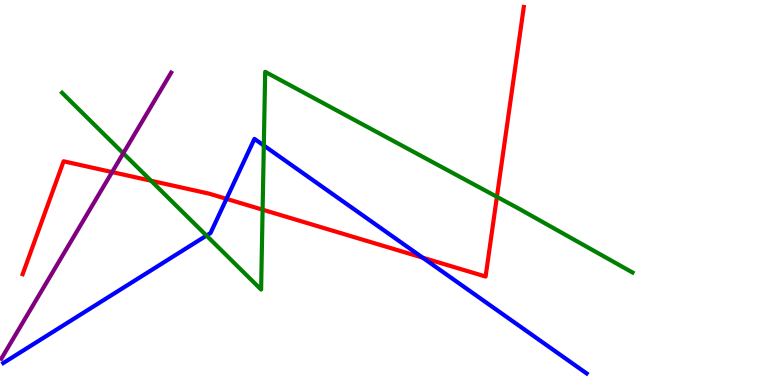[{'lines': ['blue', 'red'], 'intersections': [{'x': 2.92, 'y': 4.83}, {'x': 5.45, 'y': 3.31}]}, {'lines': ['green', 'red'], 'intersections': [{'x': 1.95, 'y': 5.31}, {'x': 3.39, 'y': 4.55}, {'x': 6.41, 'y': 4.89}]}, {'lines': ['purple', 'red'], 'intersections': [{'x': 1.45, 'y': 5.53}]}, {'lines': ['blue', 'green'], 'intersections': [{'x': 2.66, 'y': 3.88}, {'x': 3.4, 'y': 6.22}]}, {'lines': ['blue', 'purple'], 'intersections': []}, {'lines': ['green', 'purple'], 'intersections': [{'x': 1.59, 'y': 6.02}]}]